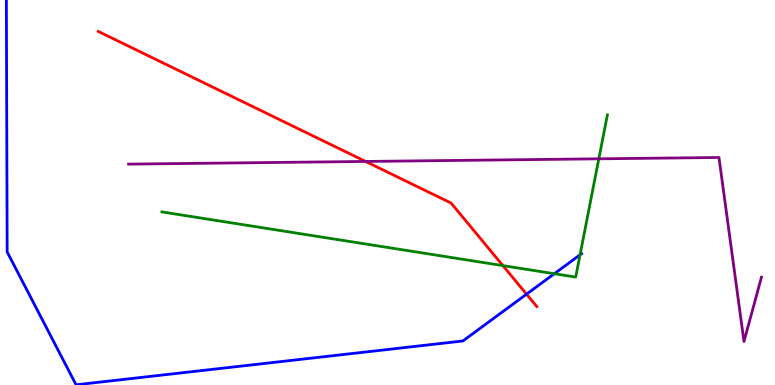[{'lines': ['blue', 'red'], 'intersections': [{'x': 6.79, 'y': 2.36}]}, {'lines': ['green', 'red'], 'intersections': [{'x': 6.49, 'y': 3.1}]}, {'lines': ['purple', 'red'], 'intersections': [{'x': 4.72, 'y': 5.81}]}, {'lines': ['blue', 'green'], 'intersections': [{'x': 7.15, 'y': 2.89}, {'x': 7.48, 'y': 3.38}]}, {'lines': ['blue', 'purple'], 'intersections': []}, {'lines': ['green', 'purple'], 'intersections': [{'x': 7.73, 'y': 5.87}]}]